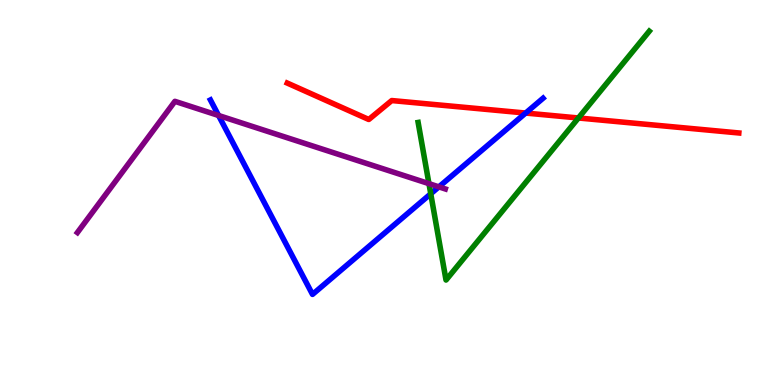[{'lines': ['blue', 'red'], 'intersections': [{'x': 6.78, 'y': 7.06}]}, {'lines': ['green', 'red'], 'intersections': [{'x': 7.46, 'y': 6.94}]}, {'lines': ['purple', 'red'], 'intersections': []}, {'lines': ['blue', 'green'], 'intersections': [{'x': 5.56, 'y': 4.97}]}, {'lines': ['blue', 'purple'], 'intersections': [{'x': 2.82, 'y': 7.0}, {'x': 5.66, 'y': 5.15}]}, {'lines': ['green', 'purple'], 'intersections': [{'x': 5.53, 'y': 5.23}]}]